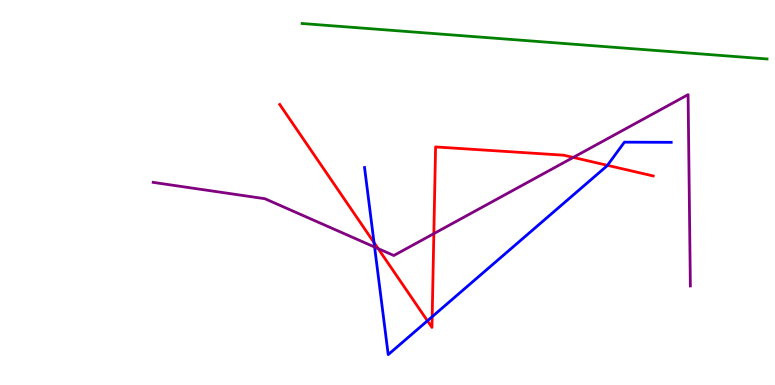[{'lines': ['blue', 'red'], 'intersections': [{'x': 4.83, 'y': 3.7}, {'x': 5.52, 'y': 1.67}, {'x': 5.58, 'y': 1.77}, {'x': 7.84, 'y': 5.71}]}, {'lines': ['green', 'red'], 'intersections': []}, {'lines': ['purple', 'red'], 'intersections': [{'x': 4.88, 'y': 3.54}, {'x': 5.6, 'y': 3.93}, {'x': 7.4, 'y': 5.91}]}, {'lines': ['blue', 'green'], 'intersections': []}, {'lines': ['blue', 'purple'], 'intersections': [{'x': 4.83, 'y': 3.58}]}, {'lines': ['green', 'purple'], 'intersections': []}]